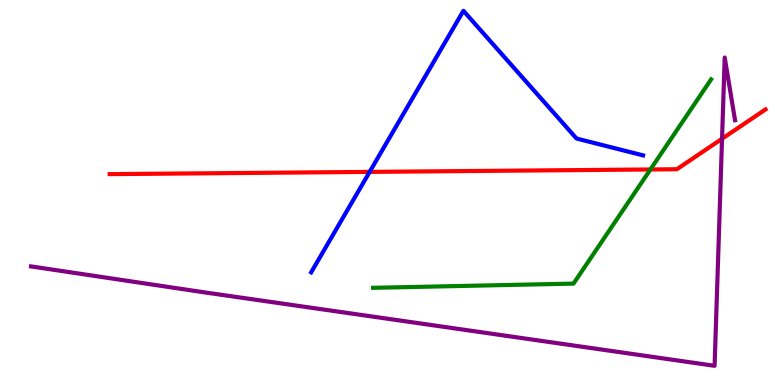[{'lines': ['blue', 'red'], 'intersections': [{'x': 4.77, 'y': 5.54}]}, {'lines': ['green', 'red'], 'intersections': [{'x': 8.39, 'y': 5.6}]}, {'lines': ['purple', 'red'], 'intersections': [{'x': 9.32, 'y': 6.4}]}, {'lines': ['blue', 'green'], 'intersections': []}, {'lines': ['blue', 'purple'], 'intersections': []}, {'lines': ['green', 'purple'], 'intersections': []}]